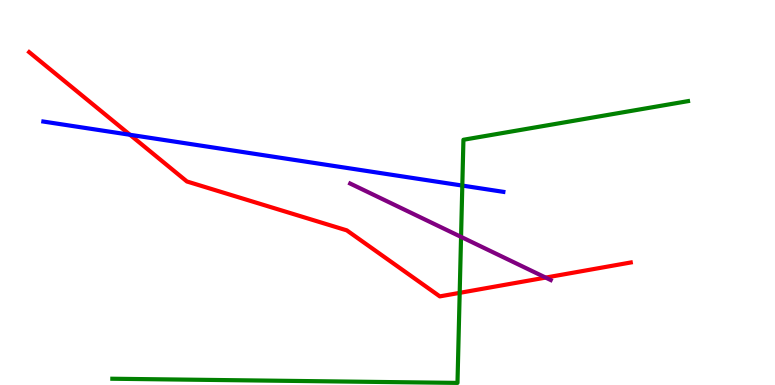[{'lines': ['blue', 'red'], 'intersections': [{'x': 1.68, 'y': 6.5}]}, {'lines': ['green', 'red'], 'intersections': [{'x': 5.93, 'y': 2.39}]}, {'lines': ['purple', 'red'], 'intersections': [{'x': 7.04, 'y': 2.79}]}, {'lines': ['blue', 'green'], 'intersections': [{'x': 5.97, 'y': 5.18}]}, {'lines': ['blue', 'purple'], 'intersections': []}, {'lines': ['green', 'purple'], 'intersections': [{'x': 5.95, 'y': 3.85}]}]